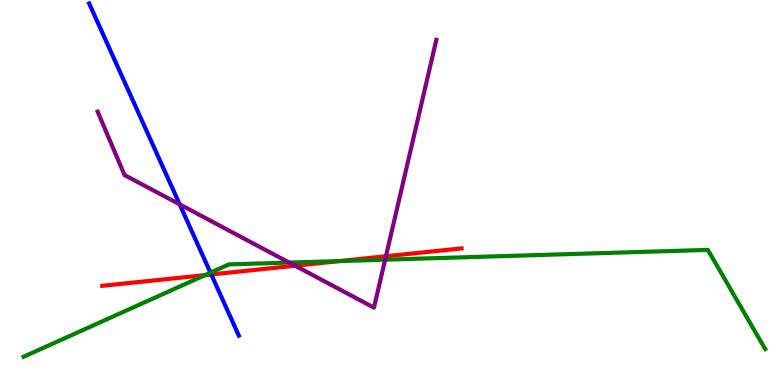[{'lines': ['blue', 'red'], 'intersections': [{'x': 2.73, 'y': 2.87}]}, {'lines': ['green', 'red'], 'intersections': [{'x': 2.65, 'y': 2.85}, {'x': 4.39, 'y': 3.22}]}, {'lines': ['purple', 'red'], 'intersections': [{'x': 3.81, 'y': 3.1}, {'x': 4.98, 'y': 3.34}]}, {'lines': ['blue', 'green'], 'intersections': [{'x': 2.72, 'y': 2.92}]}, {'lines': ['blue', 'purple'], 'intersections': [{'x': 2.32, 'y': 4.69}]}, {'lines': ['green', 'purple'], 'intersections': [{'x': 3.73, 'y': 3.18}, {'x': 4.97, 'y': 3.26}]}]